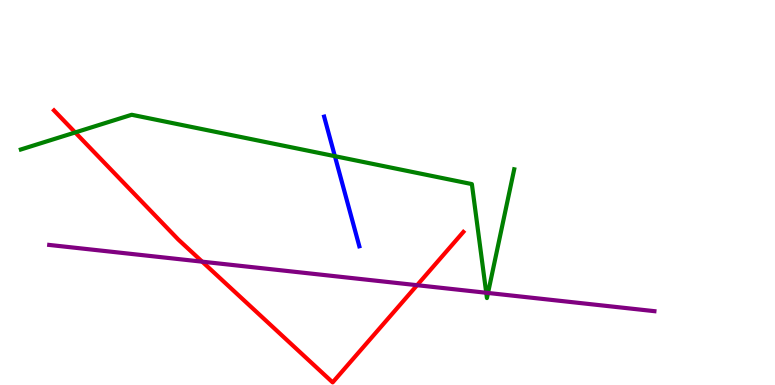[{'lines': ['blue', 'red'], 'intersections': []}, {'lines': ['green', 'red'], 'intersections': [{'x': 0.971, 'y': 6.56}]}, {'lines': ['purple', 'red'], 'intersections': [{'x': 2.61, 'y': 3.2}, {'x': 5.38, 'y': 2.59}]}, {'lines': ['blue', 'green'], 'intersections': [{'x': 4.32, 'y': 5.94}]}, {'lines': ['blue', 'purple'], 'intersections': []}, {'lines': ['green', 'purple'], 'intersections': [{'x': 6.27, 'y': 2.4}, {'x': 6.3, 'y': 2.39}]}]